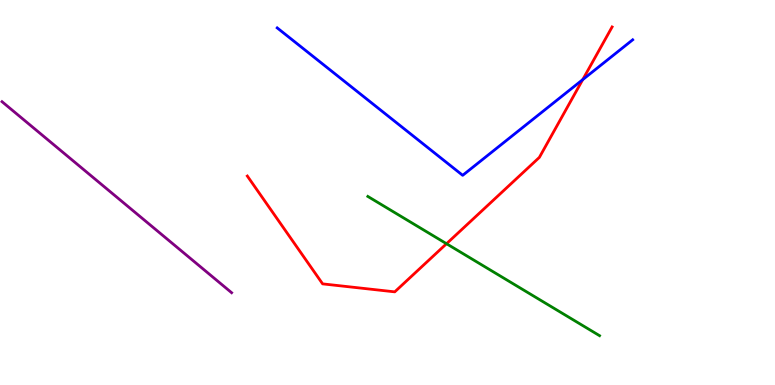[{'lines': ['blue', 'red'], 'intersections': [{'x': 7.52, 'y': 7.93}]}, {'lines': ['green', 'red'], 'intersections': [{'x': 5.76, 'y': 3.67}]}, {'lines': ['purple', 'red'], 'intersections': []}, {'lines': ['blue', 'green'], 'intersections': []}, {'lines': ['blue', 'purple'], 'intersections': []}, {'lines': ['green', 'purple'], 'intersections': []}]